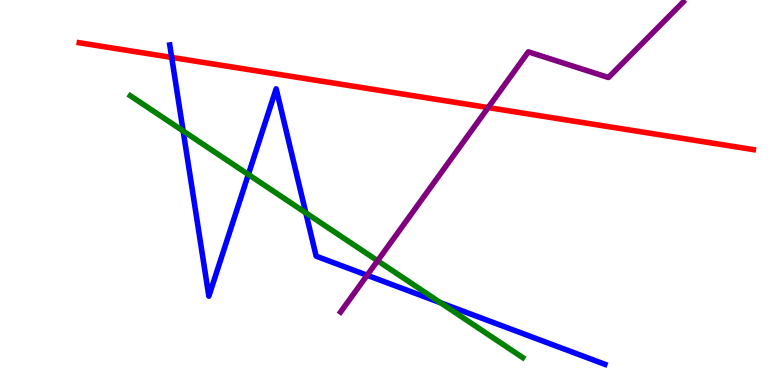[{'lines': ['blue', 'red'], 'intersections': [{'x': 2.22, 'y': 8.51}]}, {'lines': ['green', 'red'], 'intersections': []}, {'lines': ['purple', 'red'], 'intersections': [{'x': 6.3, 'y': 7.21}]}, {'lines': ['blue', 'green'], 'intersections': [{'x': 2.36, 'y': 6.6}, {'x': 3.2, 'y': 5.47}, {'x': 3.95, 'y': 4.47}, {'x': 5.68, 'y': 2.14}]}, {'lines': ['blue', 'purple'], 'intersections': [{'x': 4.74, 'y': 2.85}]}, {'lines': ['green', 'purple'], 'intersections': [{'x': 4.87, 'y': 3.23}]}]